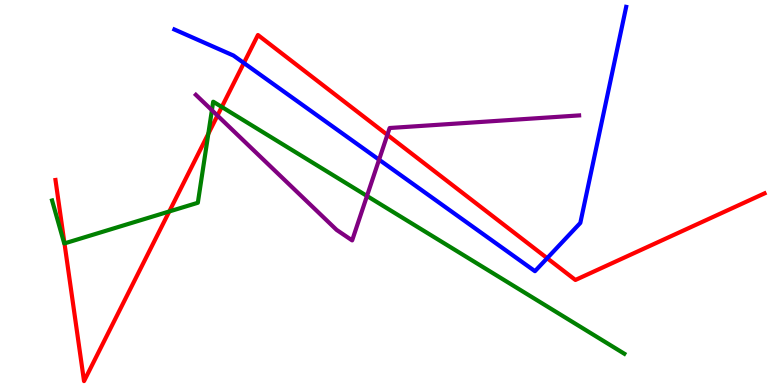[{'lines': ['blue', 'red'], 'intersections': [{'x': 3.15, 'y': 8.36}, {'x': 7.06, 'y': 3.29}]}, {'lines': ['green', 'red'], 'intersections': [{'x': 0.832, 'y': 3.68}, {'x': 2.18, 'y': 4.51}, {'x': 2.69, 'y': 6.53}, {'x': 2.86, 'y': 7.22}]}, {'lines': ['purple', 'red'], 'intersections': [{'x': 2.81, 'y': 7.0}, {'x': 5.0, 'y': 6.5}]}, {'lines': ['blue', 'green'], 'intersections': []}, {'lines': ['blue', 'purple'], 'intersections': [{'x': 4.89, 'y': 5.85}]}, {'lines': ['green', 'purple'], 'intersections': [{'x': 2.73, 'y': 7.14}, {'x': 4.74, 'y': 4.91}]}]